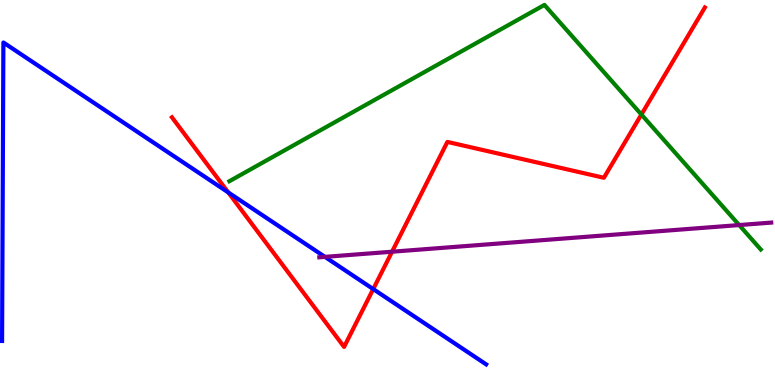[{'lines': ['blue', 'red'], 'intersections': [{'x': 2.95, 'y': 5.0}, {'x': 4.82, 'y': 2.49}]}, {'lines': ['green', 'red'], 'intersections': [{'x': 8.28, 'y': 7.03}]}, {'lines': ['purple', 'red'], 'intersections': [{'x': 5.06, 'y': 3.46}]}, {'lines': ['blue', 'green'], 'intersections': []}, {'lines': ['blue', 'purple'], 'intersections': [{'x': 4.19, 'y': 3.33}]}, {'lines': ['green', 'purple'], 'intersections': [{'x': 9.54, 'y': 4.15}]}]